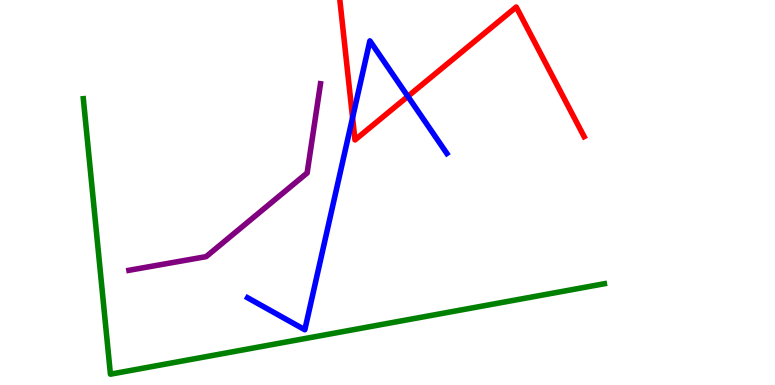[{'lines': ['blue', 'red'], 'intersections': [{'x': 4.55, 'y': 6.94}, {'x': 5.26, 'y': 7.5}]}, {'lines': ['green', 'red'], 'intersections': []}, {'lines': ['purple', 'red'], 'intersections': []}, {'lines': ['blue', 'green'], 'intersections': []}, {'lines': ['blue', 'purple'], 'intersections': []}, {'lines': ['green', 'purple'], 'intersections': []}]